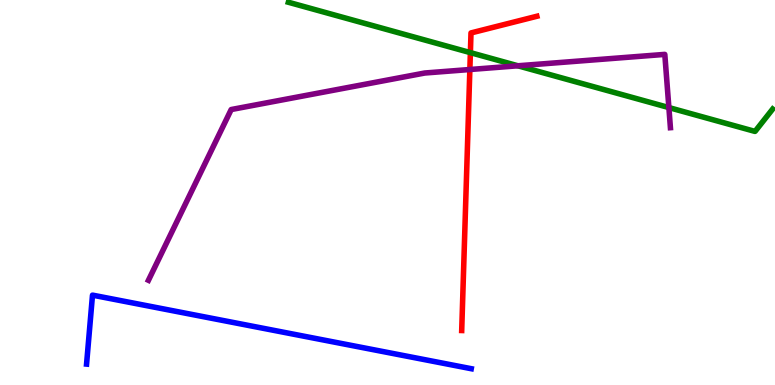[{'lines': ['blue', 'red'], 'intersections': []}, {'lines': ['green', 'red'], 'intersections': [{'x': 6.07, 'y': 8.63}]}, {'lines': ['purple', 'red'], 'intersections': [{'x': 6.06, 'y': 8.19}]}, {'lines': ['blue', 'green'], 'intersections': []}, {'lines': ['blue', 'purple'], 'intersections': []}, {'lines': ['green', 'purple'], 'intersections': [{'x': 6.68, 'y': 8.29}, {'x': 8.63, 'y': 7.21}]}]